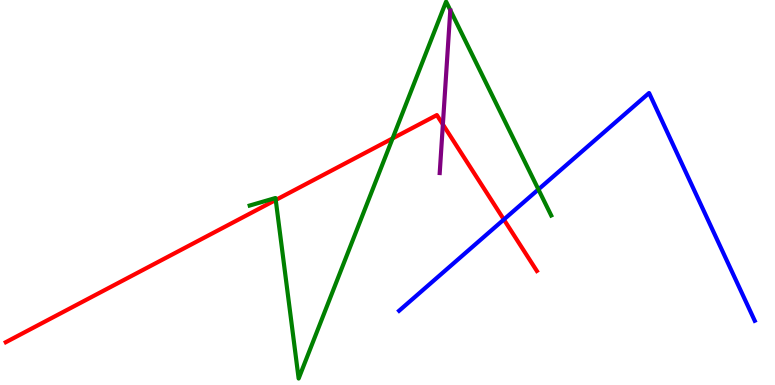[{'lines': ['blue', 'red'], 'intersections': [{'x': 6.5, 'y': 4.3}]}, {'lines': ['green', 'red'], 'intersections': [{'x': 3.56, 'y': 4.81}, {'x': 5.07, 'y': 6.4}]}, {'lines': ['purple', 'red'], 'intersections': [{'x': 5.71, 'y': 6.77}]}, {'lines': ['blue', 'green'], 'intersections': [{'x': 6.95, 'y': 5.08}]}, {'lines': ['blue', 'purple'], 'intersections': []}, {'lines': ['green', 'purple'], 'intersections': []}]